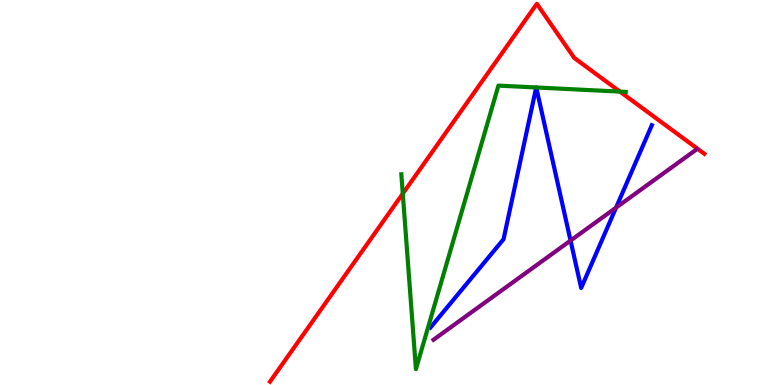[{'lines': ['blue', 'red'], 'intersections': []}, {'lines': ['green', 'red'], 'intersections': [{'x': 5.2, 'y': 4.97}, {'x': 8.0, 'y': 7.62}]}, {'lines': ['purple', 'red'], 'intersections': []}, {'lines': ['blue', 'green'], 'intersections': [{'x': 6.92, 'y': 7.73}, {'x': 6.92, 'y': 7.73}]}, {'lines': ['blue', 'purple'], 'intersections': [{'x': 7.36, 'y': 3.75}, {'x': 7.95, 'y': 4.61}]}, {'lines': ['green', 'purple'], 'intersections': []}]